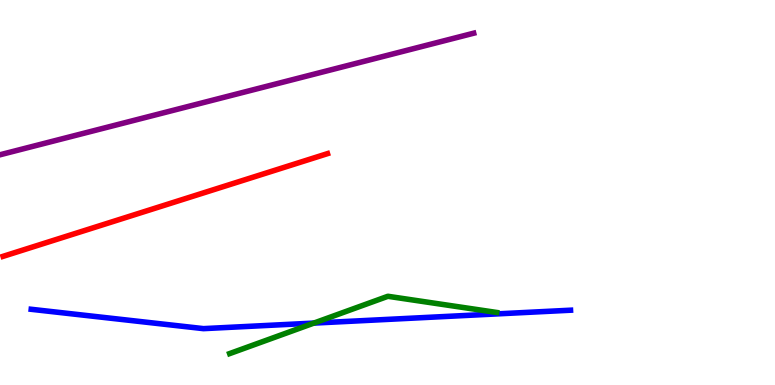[{'lines': ['blue', 'red'], 'intersections': []}, {'lines': ['green', 'red'], 'intersections': []}, {'lines': ['purple', 'red'], 'intersections': []}, {'lines': ['blue', 'green'], 'intersections': [{'x': 4.05, 'y': 1.61}]}, {'lines': ['blue', 'purple'], 'intersections': []}, {'lines': ['green', 'purple'], 'intersections': []}]